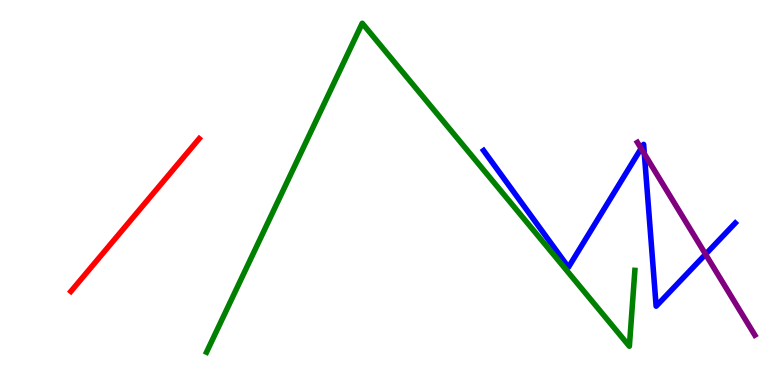[{'lines': ['blue', 'red'], 'intersections': []}, {'lines': ['green', 'red'], 'intersections': []}, {'lines': ['purple', 'red'], 'intersections': []}, {'lines': ['blue', 'green'], 'intersections': []}, {'lines': ['blue', 'purple'], 'intersections': [{'x': 8.27, 'y': 6.14}, {'x': 8.31, 'y': 6.01}, {'x': 9.1, 'y': 3.4}]}, {'lines': ['green', 'purple'], 'intersections': []}]